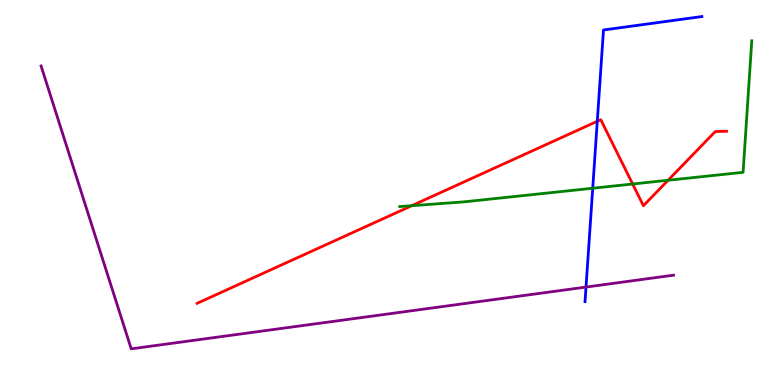[{'lines': ['blue', 'red'], 'intersections': [{'x': 7.71, 'y': 6.85}]}, {'lines': ['green', 'red'], 'intersections': [{'x': 5.31, 'y': 4.66}, {'x': 8.16, 'y': 5.22}, {'x': 8.62, 'y': 5.32}]}, {'lines': ['purple', 'red'], 'intersections': []}, {'lines': ['blue', 'green'], 'intersections': [{'x': 7.65, 'y': 5.11}]}, {'lines': ['blue', 'purple'], 'intersections': [{'x': 7.56, 'y': 2.54}]}, {'lines': ['green', 'purple'], 'intersections': []}]